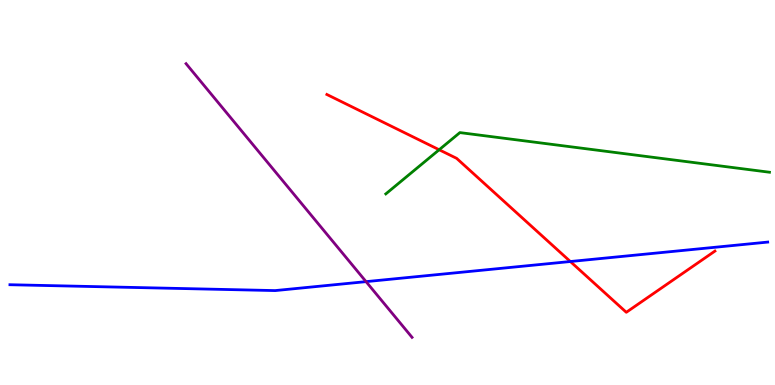[{'lines': ['blue', 'red'], 'intersections': [{'x': 7.36, 'y': 3.21}]}, {'lines': ['green', 'red'], 'intersections': [{'x': 5.67, 'y': 6.11}]}, {'lines': ['purple', 'red'], 'intersections': []}, {'lines': ['blue', 'green'], 'intersections': []}, {'lines': ['blue', 'purple'], 'intersections': [{'x': 4.72, 'y': 2.68}]}, {'lines': ['green', 'purple'], 'intersections': []}]